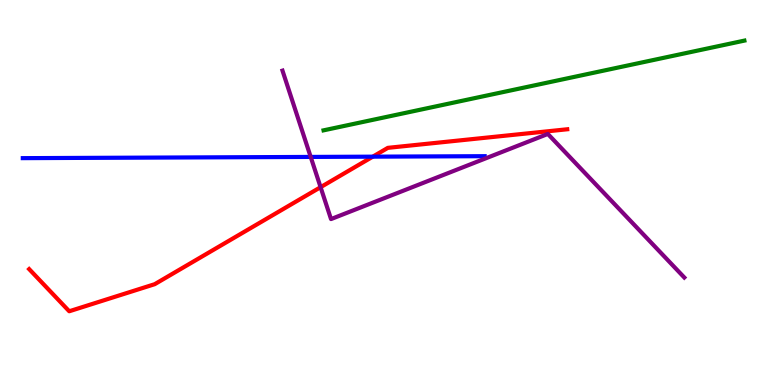[{'lines': ['blue', 'red'], 'intersections': [{'x': 4.81, 'y': 5.93}]}, {'lines': ['green', 'red'], 'intersections': []}, {'lines': ['purple', 'red'], 'intersections': [{'x': 4.14, 'y': 5.14}]}, {'lines': ['blue', 'green'], 'intersections': []}, {'lines': ['blue', 'purple'], 'intersections': [{'x': 4.01, 'y': 5.92}]}, {'lines': ['green', 'purple'], 'intersections': []}]